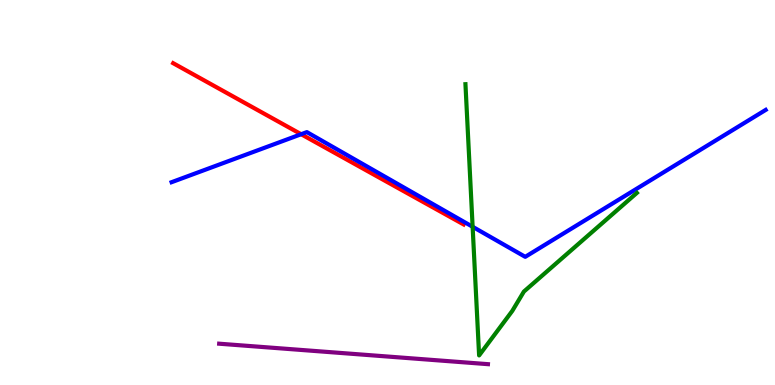[{'lines': ['blue', 'red'], 'intersections': [{'x': 3.89, 'y': 6.51}]}, {'lines': ['green', 'red'], 'intersections': []}, {'lines': ['purple', 'red'], 'intersections': []}, {'lines': ['blue', 'green'], 'intersections': [{'x': 6.1, 'y': 4.11}]}, {'lines': ['blue', 'purple'], 'intersections': []}, {'lines': ['green', 'purple'], 'intersections': []}]